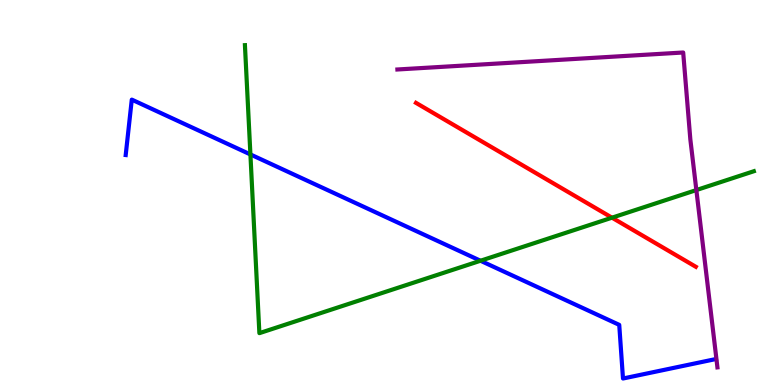[{'lines': ['blue', 'red'], 'intersections': []}, {'lines': ['green', 'red'], 'intersections': [{'x': 7.9, 'y': 4.35}]}, {'lines': ['purple', 'red'], 'intersections': []}, {'lines': ['blue', 'green'], 'intersections': [{'x': 3.23, 'y': 5.99}, {'x': 6.2, 'y': 3.23}]}, {'lines': ['blue', 'purple'], 'intersections': []}, {'lines': ['green', 'purple'], 'intersections': [{'x': 8.99, 'y': 5.06}]}]